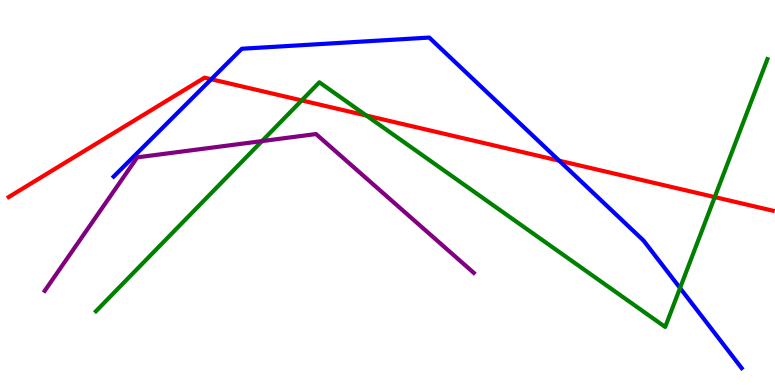[{'lines': ['blue', 'red'], 'intersections': [{'x': 2.73, 'y': 7.94}, {'x': 7.22, 'y': 5.83}]}, {'lines': ['green', 'red'], 'intersections': [{'x': 3.89, 'y': 7.39}, {'x': 4.73, 'y': 7.0}, {'x': 9.22, 'y': 4.88}]}, {'lines': ['purple', 'red'], 'intersections': []}, {'lines': ['blue', 'green'], 'intersections': [{'x': 8.77, 'y': 2.52}]}, {'lines': ['blue', 'purple'], 'intersections': []}, {'lines': ['green', 'purple'], 'intersections': [{'x': 3.38, 'y': 6.34}]}]